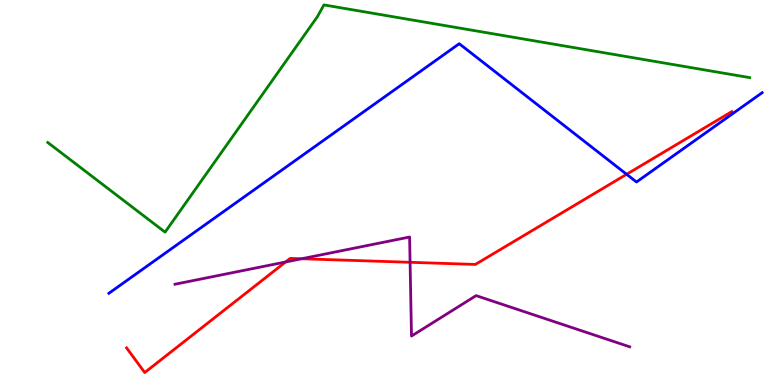[{'lines': ['blue', 'red'], 'intersections': [{'x': 8.09, 'y': 5.47}]}, {'lines': ['green', 'red'], 'intersections': []}, {'lines': ['purple', 'red'], 'intersections': [{'x': 3.68, 'y': 3.2}, {'x': 3.89, 'y': 3.28}, {'x': 5.29, 'y': 3.19}]}, {'lines': ['blue', 'green'], 'intersections': []}, {'lines': ['blue', 'purple'], 'intersections': []}, {'lines': ['green', 'purple'], 'intersections': []}]